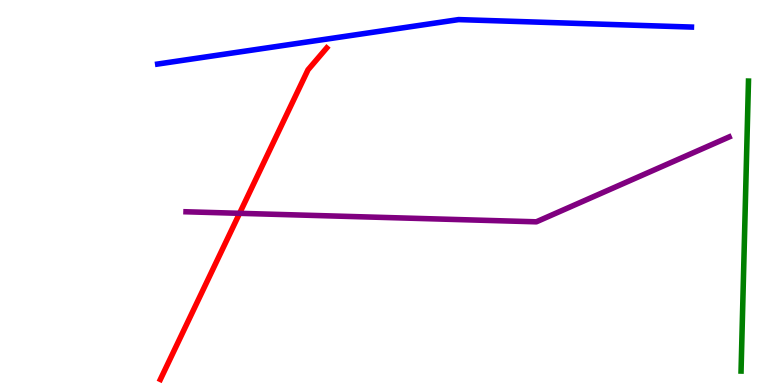[{'lines': ['blue', 'red'], 'intersections': []}, {'lines': ['green', 'red'], 'intersections': []}, {'lines': ['purple', 'red'], 'intersections': [{'x': 3.09, 'y': 4.46}]}, {'lines': ['blue', 'green'], 'intersections': []}, {'lines': ['blue', 'purple'], 'intersections': []}, {'lines': ['green', 'purple'], 'intersections': []}]